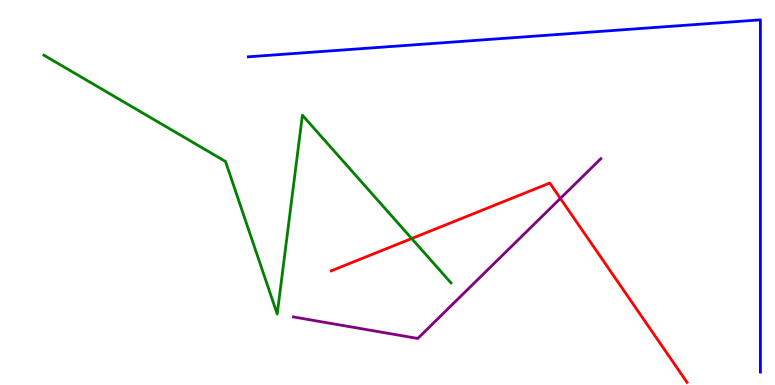[{'lines': ['blue', 'red'], 'intersections': []}, {'lines': ['green', 'red'], 'intersections': [{'x': 5.31, 'y': 3.8}]}, {'lines': ['purple', 'red'], 'intersections': [{'x': 7.23, 'y': 4.85}]}, {'lines': ['blue', 'green'], 'intersections': []}, {'lines': ['blue', 'purple'], 'intersections': []}, {'lines': ['green', 'purple'], 'intersections': []}]